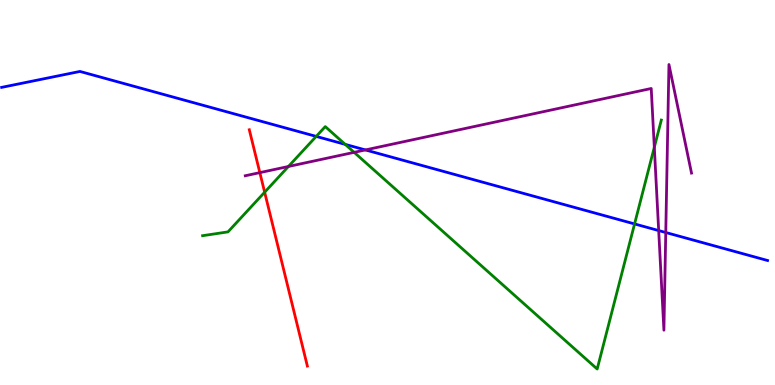[{'lines': ['blue', 'red'], 'intersections': []}, {'lines': ['green', 'red'], 'intersections': [{'x': 3.41, 'y': 5.01}]}, {'lines': ['purple', 'red'], 'intersections': [{'x': 3.35, 'y': 5.52}]}, {'lines': ['blue', 'green'], 'intersections': [{'x': 4.08, 'y': 6.46}, {'x': 4.45, 'y': 6.25}, {'x': 8.19, 'y': 4.18}]}, {'lines': ['blue', 'purple'], 'intersections': [{'x': 4.72, 'y': 6.11}, {'x': 8.5, 'y': 4.01}, {'x': 8.59, 'y': 3.96}]}, {'lines': ['green', 'purple'], 'intersections': [{'x': 3.72, 'y': 5.68}, {'x': 4.57, 'y': 6.04}, {'x': 8.44, 'y': 6.17}]}]